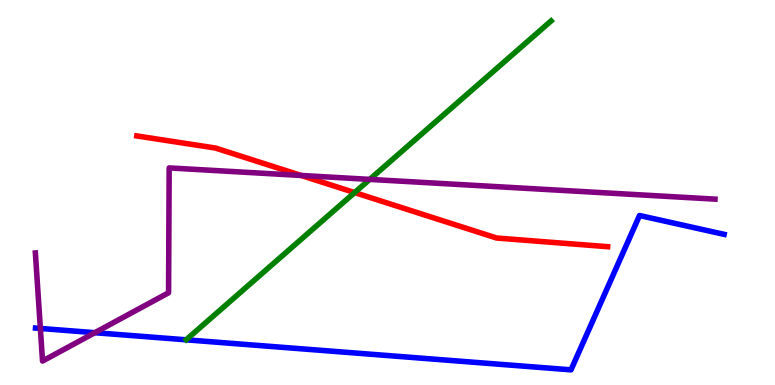[{'lines': ['blue', 'red'], 'intersections': []}, {'lines': ['green', 'red'], 'intersections': [{'x': 4.58, 'y': 5.0}]}, {'lines': ['purple', 'red'], 'intersections': [{'x': 3.89, 'y': 5.44}]}, {'lines': ['blue', 'green'], 'intersections': []}, {'lines': ['blue', 'purple'], 'intersections': [{'x': 0.521, 'y': 1.47}, {'x': 1.22, 'y': 1.36}]}, {'lines': ['green', 'purple'], 'intersections': [{'x': 4.77, 'y': 5.34}]}]